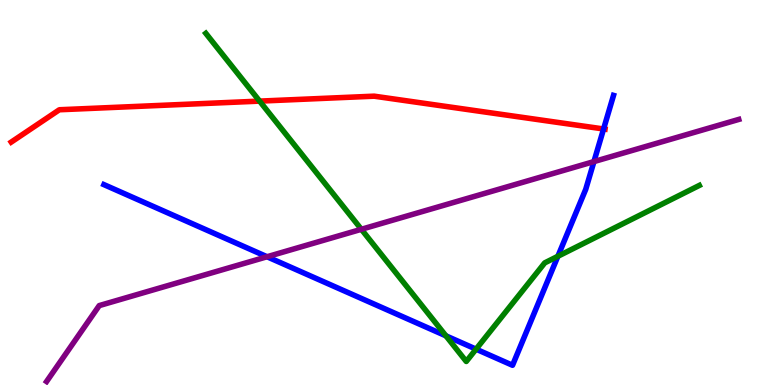[{'lines': ['blue', 'red'], 'intersections': [{'x': 7.79, 'y': 6.65}]}, {'lines': ['green', 'red'], 'intersections': [{'x': 3.35, 'y': 7.37}]}, {'lines': ['purple', 'red'], 'intersections': []}, {'lines': ['blue', 'green'], 'intersections': [{'x': 5.75, 'y': 1.28}, {'x': 6.14, 'y': 0.931}, {'x': 7.2, 'y': 3.34}]}, {'lines': ['blue', 'purple'], 'intersections': [{'x': 3.45, 'y': 3.33}, {'x': 7.66, 'y': 5.8}]}, {'lines': ['green', 'purple'], 'intersections': [{'x': 4.66, 'y': 4.04}]}]